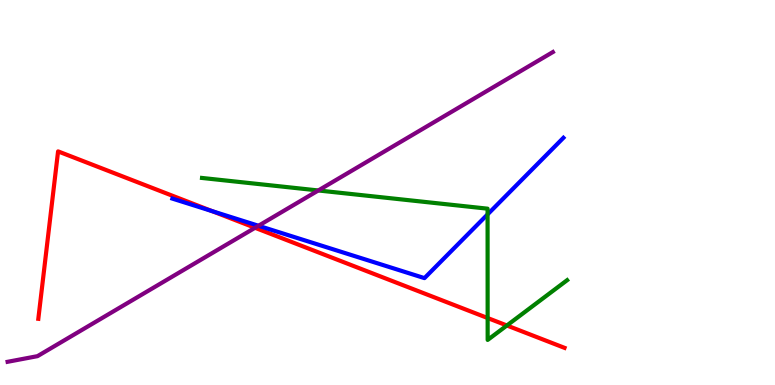[{'lines': ['blue', 'red'], 'intersections': [{'x': 2.74, 'y': 4.52}]}, {'lines': ['green', 'red'], 'intersections': [{'x': 6.29, 'y': 1.74}, {'x': 6.54, 'y': 1.55}]}, {'lines': ['purple', 'red'], 'intersections': [{'x': 3.29, 'y': 4.08}]}, {'lines': ['blue', 'green'], 'intersections': [{'x': 6.29, 'y': 4.43}]}, {'lines': ['blue', 'purple'], 'intersections': [{'x': 3.34, 'y': 4.14}]}, {'lines': ['green', 'purple'], 'intersections': [{'x': 4.11, 'y': 5.05}]}]